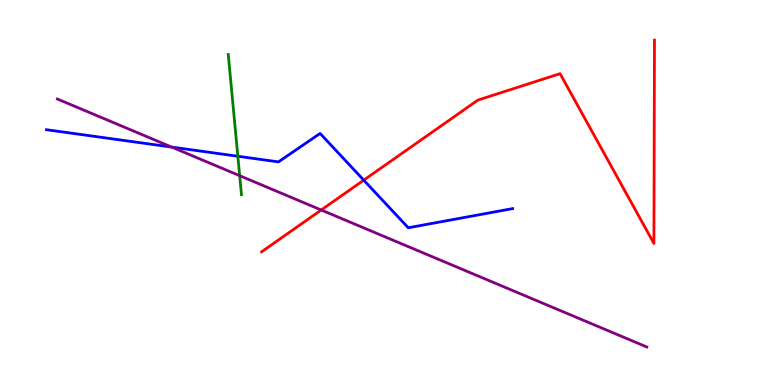[{'lines': ['blue', 'red'], 'intersections': [{'x': 4.69, 'y': 5.32}]}, {'lines': ['green', 'red'], 'intersections': []}, {'lines': ['purple', 'red'], 'intersections': [{'x': 4.14, 'y': 4.55}]}, {'lines': ['blue', 'green'], 'intersections': [{'x': 3.07, 'y': 5.94}]}, {'lines': ['blue', 'purple'], 'intersections': [{'x': 2.22, 'y': 6.18}]}, {'lines': ['green', 'purple'], 'intersections': [{'x': 3.09, 'y': 5.44}]}]